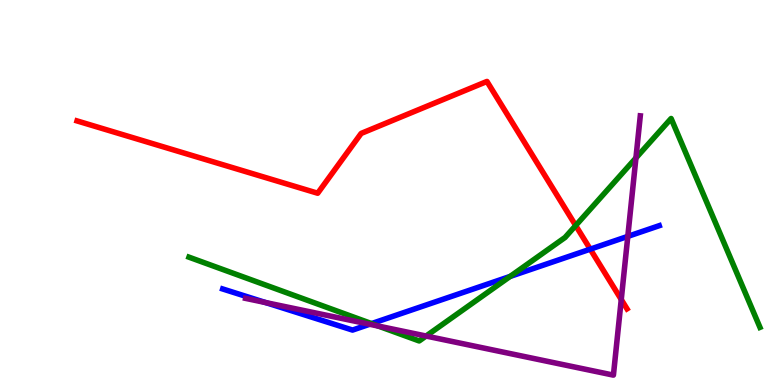[{'lines': ['blue', 'red'], 'intersections': [{'x': 7.62, 'y': 3.53}]}, {'lines': ['green', 'red'], 'intersections': [{'x': 7.43, 'y': 4.14}]}, {'lines': ['purple', 'red'], 'intersections': [{'x': 8.02, 'y': 2.22}]}, {'lines': ['blue', 'green'], 'intersections': [{'x': 4.79, 'y': 1.59}, {'x': 6.58, 'y': 2.82}]}, {'lines': ['blue', 'purple'], 'intersections': [{'x': 3.43, 'y': 2.14}, {'x': 4.77, 'y': 1.58}, {'x': 8.1, 'y': 3.86}]}, {'lines': ['green', 'purple'], 'intersections': [{'x': 4.88, 'y': 1.53}, {'x': 5.5, 'y': 1.27}, {'x': 8.21, 'y': 5.9}]}]